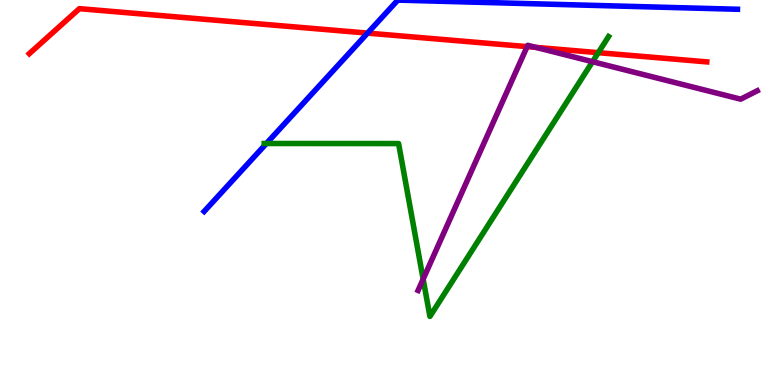[{'lines': ['blue', 'red'], 'intersections': [{'x': 4.74, 'y': 9.14}]}, {'lines': ['green', 'red'], 'intersections': [{'x': 7.72, 'y': 8.63}]}, {'lines': ['purple', 'red'], 'intersections': [{'x': 6.8, 'y': 8.79}, {'x': 6.92, 'y': 8.77}]}, {'lines': ['blue', 'green'], 'intersections': [{'x': 3.44, 'y': 6.27}]}, {'lines': ['blue', 'purple'], 'intersections': []}, {'lines': ['green', 'purple'], 'intersections': [{'x': 5.46, 'y': 2.75}, {'x': 7.65, 'y': 8.4}]}]